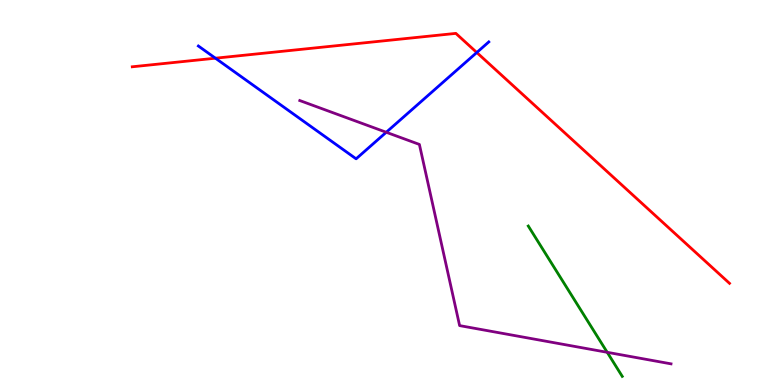[{'lines': ['blue', 'red'], 'intersections': [{'x': 2.78, 'y': 8.49}, {'x': 6.15, 'y': 8.64}]}, {'lines': ['green', 'red'], 'intersections': []}, {'lines': ['purple', 'red'], 'intersections': []}, {'lines': ['blue', 'green'], 'intersections': []}, {'lines': ['blue', 'purple'], 'intersections': [{'x': 4.98, 'y': 6.56}]}, {'lines': ['green', 'purple'], 'intersections': [{'x': 7.84, 'y': 0.849}]}]